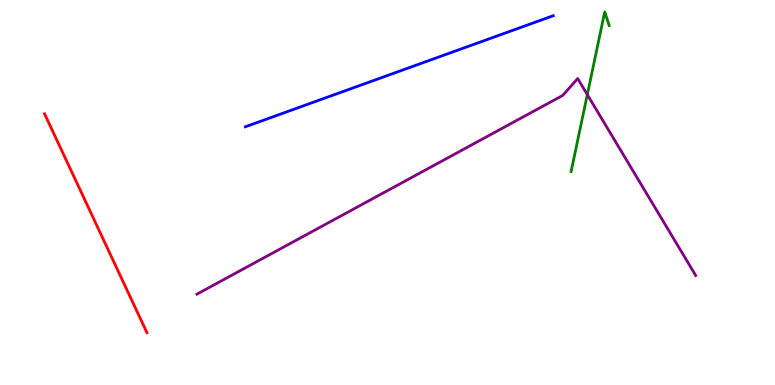[{'lines': ['blue', 'red'], 'intersections': []}, {'lines': ['green', 'red'], 'intersections': []}, {'lines': ['purple', 'red'], 'intersections': []}, {'lines': ['blue', 'green'], 'intersections': []}, {'lines': ['blue', 'purple'], 'intersections': []}, {'lines': ['green', 'purple'], 'intersections': [{'x': 7.58, 'y': 7.54}]}]